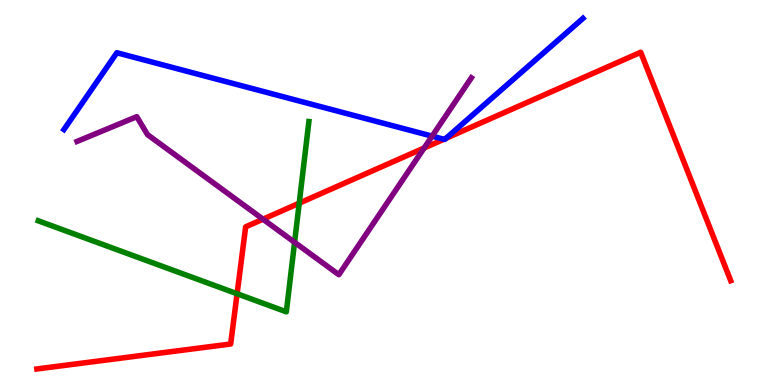[{'lines': ['blue', 'red'], 'intersections': [{'x': 5.73, 'y': 6.38}, {'x': 5.75, 'y': 6.41}]}, {'lines': ['green', 'red'], 'intersections': [{'x': 3.06, 'y': 2.37}, {'x': 3.86, 'y': 4.72}]}, {'lines': ['purple', 'red'], 'intersections': [{'x': 3.39, 'y': 4.31}, {'x': 5.47, 'y': 6.16}]}, {'lines': ['blue', 'green'], 'intersections': []}, {'lines': ['blue', 'purple'], 'intersections': [{'x': 5.58, 'y': 6.46}]}, {'lines': ['green', 'purple'], 'intersections': [{'x': 3.8, 'y': 3.71}]}]